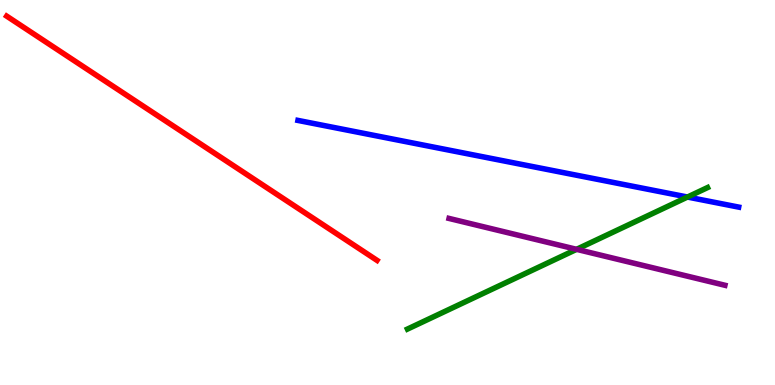[{'lines': ['blue', 'red'], 'intersections': []}, {'lines': ['green', 'red'], 'intersections': []}, {'lines': ['purple', 'red'], 'intersections': []}, {'lines': ['blue', 'green'], 'intersections': [{'x': 8.87, 'y': 4.88}]}, {'lines': ['blue', 'purple'], 'intersections': []}, {'lines': ['green', 'purple'], 'intersections': [{'x': 7.44, 'y': 3.52}]}]